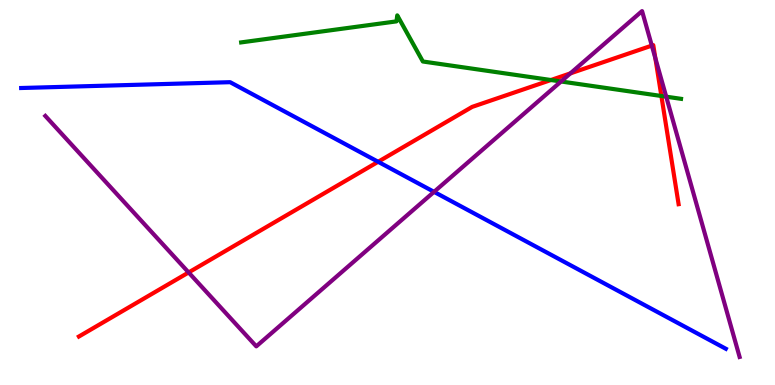[{'lines': ['blue', 'red'], 'intersections': [{'x': 4.88, 'y': 5.8}]}, {'lines': ['green', 'red'], 'intersections': [{'x': 7.11, 'y': 7.92}, {'x': 8.53, 'y': 7.51}]}, {'lines': ['purple', 'red'], 'intersections': [{'x': 2.43, 'y': 2.92}, {'x': 7.36, 'y': 8.09}, {'x': 8.41, 'y': 8.82}, {'x': 8.46, 'y': 8.49}]}, {'lines': ['blue', 'green'], 'intersections': []}, {'lines': ['blue', 'purple'], 'intersections': [{'x': 5.6, 'y': 5.02}]}, {'lines': ['green', 'purple'], 'intersections': [{'x': 7.24, 'y': 7.88}, {'x': 8.6, 'y': 7.49}]}]